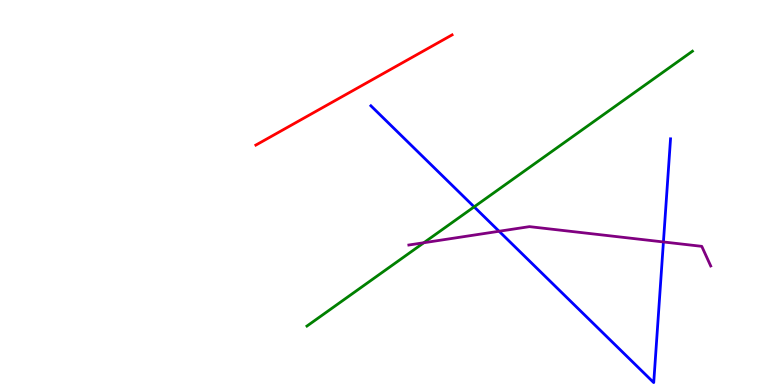[{'lines': ['blue', 'red'], 'intersections': []}, {'lines': ['green', 'red'], 'intersections': []}, {'lines': ['purple', 'red'], 'intersections': []}, {'lines': ['blue', 'green'], 'intersections': [{'x': 6.12, 'y': 4.63}]}, {'lines': ['blue', 'purple'], 'intersections': [{'x': 6.44, 'y': 3.99}, {'x': 8.56, 'y': 3.72}]}, {'lines': ['green', 'purple'], 'intersections': [{'x': 5.47, 'y': 3.7}]}]